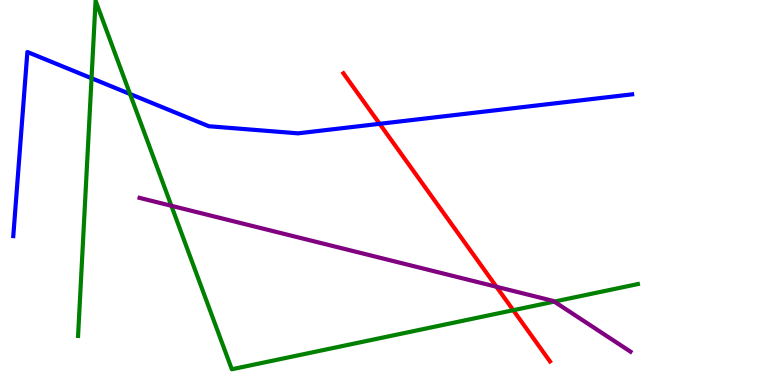[{'lines': ['blue', 'red'], 'intersections': [{'x': 4.9, 'y': 6.78}]}, {'lines': ['green', 'red'], 'intersections': [{'x': 6.62, 'y': 1.94}]}, {'lines': ['purple', 'red'], 'intersections': [{'x': 6.41, 'y': 2.55}]}, {'lines': ['blue', 'green'], 'intersections': [{'x': 1.18, 'y': 7.97}, {'x': 1.68, 'y': 7.56}]}, {'lines': ['blue', 'purple'], 'intersections': []}, {'lines': ['green', 'purple'], 'intersections': [{'x': 2.21, 'y': 4.65}, {'x': 7.15, 'y': 2.17}]}]